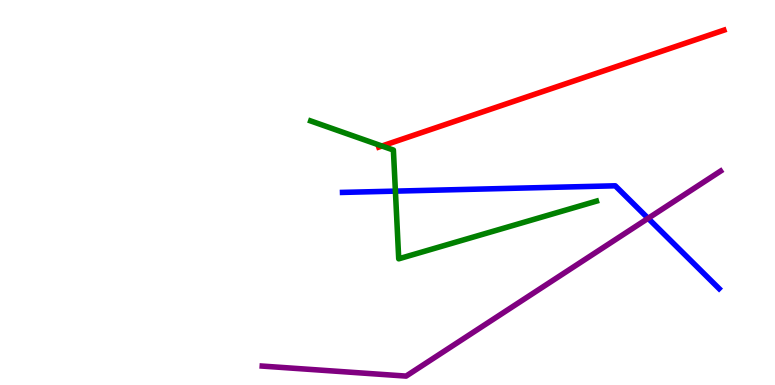[{'lines': ['blue', 'red'], 'intersections': []}, {'lines': ['green', 'red'], 'intersections': [{'x': 4.93, 'y': 6.21}]}, {'lines': ['purple', 'red'], 'intersections': []}, {'lines': ['blue', 'green'], 'intersections': [{'x': 5.1, 'y': 5.04}]}, {'lines': ['blue', 'purple'], 'intersections': [{'x': 8.36, 'y': 4.33}]}, {'lines': ['green', 'purple'], 'intersections': []}]